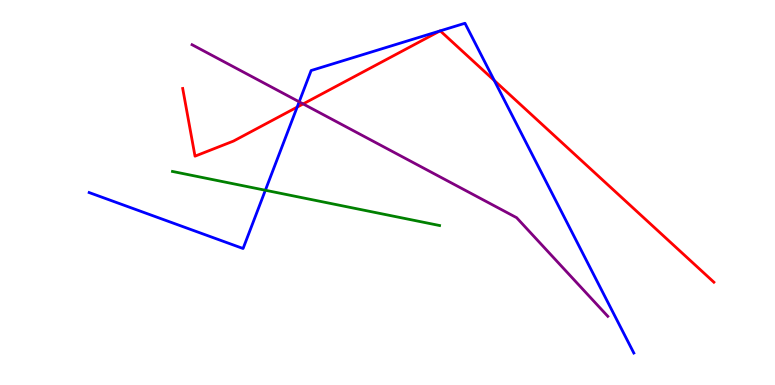[{'lines': ['blue', 'red'], 'intersections': [{'x': 3.83, 'y': 7.22}, {'x': 5.68, 'y': 9.2}, {'x': 5.68, 'y': 9.2}, {'x': 6.38, 'y': 7.91}]}, {'lines': ['green', 'red'], 'intersections': []}, {'lines': ['purple', 'red'], 'intersections': [{'x': 3.91, 'y': 7.3}]}, {'lines': ['blue', 'green'], 'intersections': [{'x': 3.42, 'y': 5.06}]}, {'lines': ['blue', 'purple'], 'intersections': [{'x': 3.86, 'y': 7.36}]}, {'lines': ['green', 'purple'], 'intersections': []}]